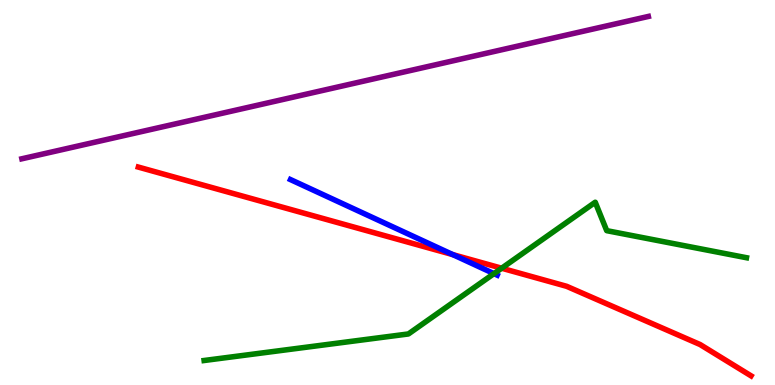[{'lines': ['blue', 'red'], 'intersections': [{'x': 5.84, 'y': 3.39}]}, {'lines': ['green', 'red'], 'intersections': [{'x': 6.47, 'y': 3.03}]}, {'lines': ['purple', 'red'], 'intersections': []}, {'lines': ['blue', 'green'], 'intersections': [{'x': 6.37, 'y': 2.89}]}, {'lines': ['blue', 'purple'], 'intersections': []}, {'lines': ['green', 'purple'], 'intersections': []}]